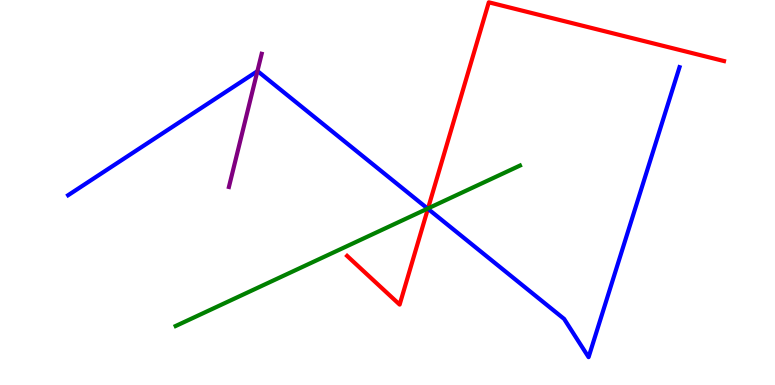[{'lines': ['blue', 'red'], 'intersections': [{'x': 5.52, 'y': 4.58}]}, {'lines': ['green', 'red'], 'intersections': [{'x': 5.52, 'y': 4.59}]}, {'lines': ['purple', 'red'], 'intersections': []}, {'lines': ['blue', 'green'], 'intersections': [{'x': 5.52, 'y': 4.58}]}, {'lines': ['blue', 'purple'], 'intersections': [{'x': 3.32, 'y': 8.15}]}, {'lines': ['green', 'purple'], 'intersections': []}]